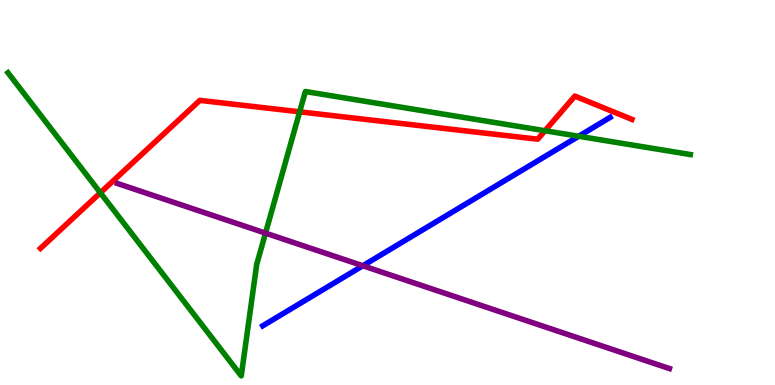[{'lines': ['blue', 'red'], 'intersections': []}, {'lines': ['green', 'red'], 'intersections': [{'x': 1.29, 'y': 4.99}, {'x': 3.87, 'y': 7.1}, {'x': 7.03, 'y': 6.6}]}, {'lines': ['purple', 'red'], 'intersections': []}, {'lines': ['blue', 'green'], 'intersections': [{'x': 7.47, 'y': 6.46}]}, {'lines': ['blue', 'purple'], 'intersections': [{'x': 4.68, 'y': 3.1}]}, {'lines': ['green', 'purple'], 'intersections': [{'x': 3.43, 'y': 3.94}]}]